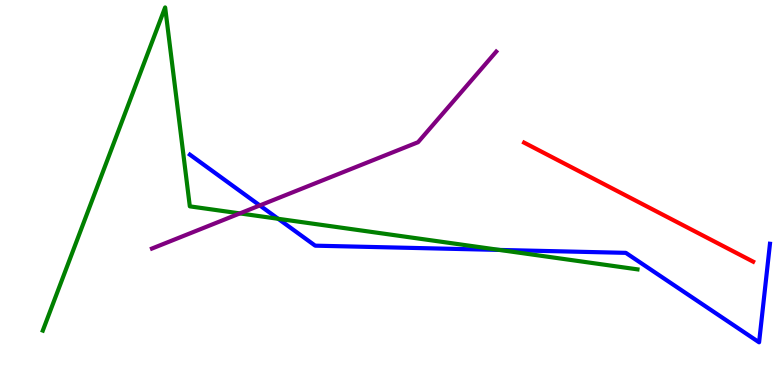[{'lines': ['blue', 'red'], 'intersections': []}, {'lines': ['green', 'red'], 'intersections': []}, {'lines': ['purple', 'red'], 'intersections': []}, {'lines': ['blue', 'green'], 'intersections': [{'x': 3.59, 'y': 4.32}, {'x': 6.44, 'y': 3.51}]}, {'lines': ['blue', 'purple'], 'intersections': [{'x': 3.35, 'y': 4.66}]}, {'lines': ['green', 'purple'], 'intersections': [{'x': 3.1, 'y': 4.46}]}]